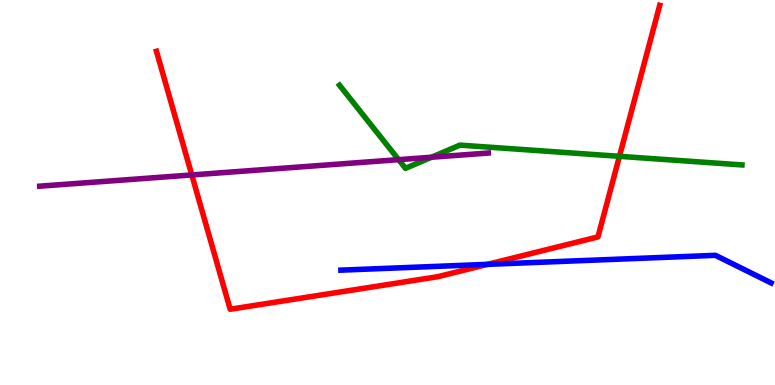[{'lines': ['blue', 'red'], 'intersections': [{'x': 6.29, 'y': 3.13}]}, {'lines': ['green', 'red'], 'intersections': [{'x': 7.99, 'y': 5.94}]}, {'lines': ['purple', 'red'], 'intersections': [{'x': 2.47, 'y': 5.46}]}, {'lines': ['blue', 'green'], 'intersections': []}, {'lines': ['blue', 'purple'], 'intersections': []}, {'lines': ['green', 'purple'], 'intersections': [{'x': 5.14, 'y': 5.85}, {'x': 5.57, 'y': 5.92}]}]